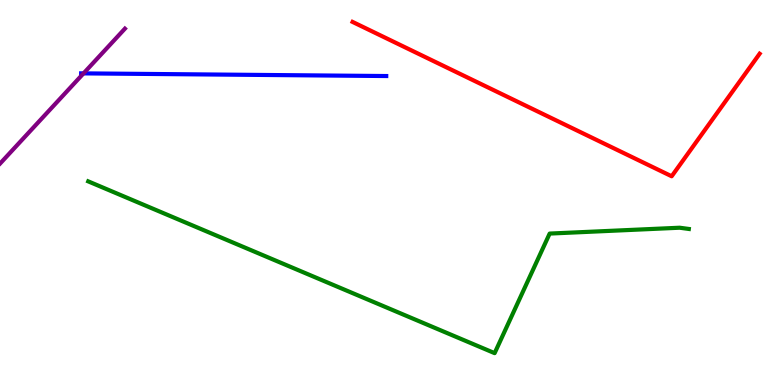[{'lines': ['blue', 'red'], 'intersections': []}, {'lines': ['green', 'red'], 'intersections': []}, {'lines': ['purple', 'red'], 'intersections': []}, {'lines': ['blue', 'green'], 'intersections': []}, {'lines': ['blue', 'purple'], 'intersections': [{'x': 1.08, 'y': 8.09}]}, {'lines': ['green', 'purple'], 'intersections': []}]